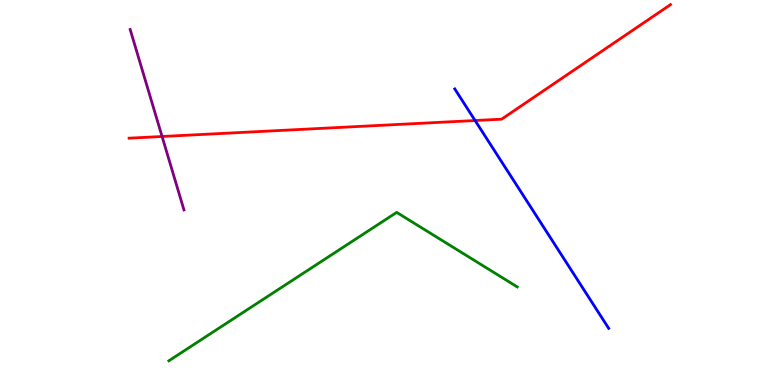[{'lines': ['blue', 'red'], 'intersections': [{'x': 6.13, 'y': 6.87}]}, {'lines': ['green', 'red'], 'intersections': []}, {'lines': ['purple', 'red'], 'intersections': [{'x': 2.09, 'y': 6.45}]}, {'lines': ['blue', 'green'], 'intersections': []}, {'lines': ['blue', 'purple'], 'intersections': []}, {'lines': ['green', 'purple'], 'intersections': []}]